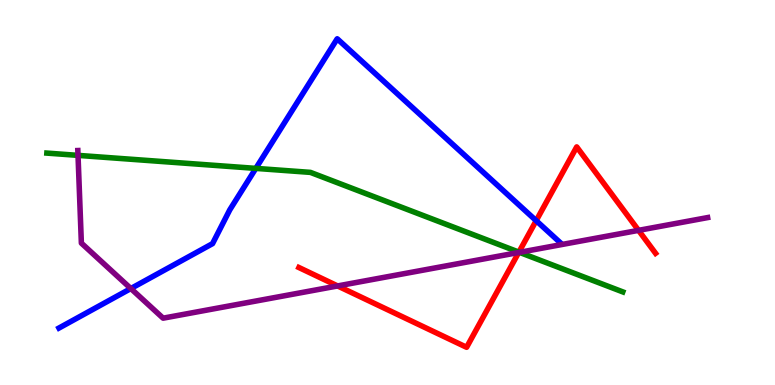[{'lines': ['blue', 'red'], 'intersections': [{'x': 6.92, 'y': 4.27}]}, {'lines': ['green', 'red'], 'intersections': [{'x': 6.7, 'y': 3.45}]}, {'lines': ['purple', 'red'], 'intersections': [{'x': 4.36, 'y': 2.57}, {'x': 6.69, 'y': 3.44}, {'x': 8.24, 'y': 4.02}]}, {'lines': ['blue', 'green'], 'intersections': [{'x': 3.3, 'y': 5.63}]}, {'lines': ['blue', 'purple'], 'intersections': [{'x': 1.69, 'y': 2.51}]}, {'lines': ['green', 'purple'], 'intersections': [{'x': 1.01, 'y': 5.96}, {'x': 6.7, 'y': 3.45}]}]